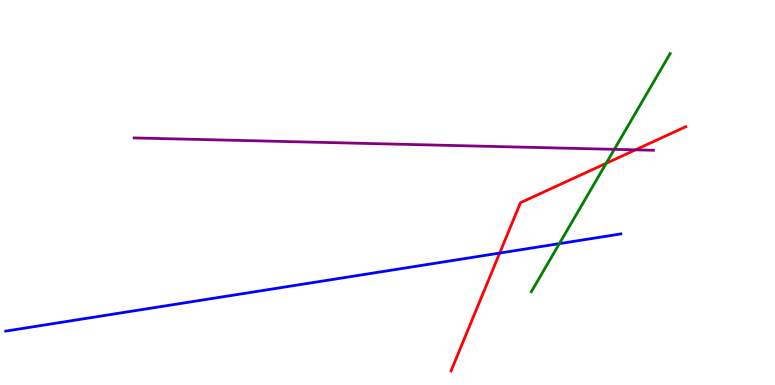[{'lines': ['blue', 'red'], 'intersections': [{'x': 6.45, 'y': 3.43}]}, {'lines': ['green', 'red'], 'intersections': [{'x': 7.82, 'y': 5.76}]}, {'lines': ['purple', 'red'], 'intersections': [{'x': 8.2, 'y': 6.11}]}, {'lines': ['blue', 'green'], 'intersections': [{'x': 7.22, 'y': 3.67}]}, {'lines': ['blue', 'purple'], 'intersections': []}, {'lines': ['green', 'purple'], 'intersections': [{'x': 7.93, 'y': 6.12}]}]